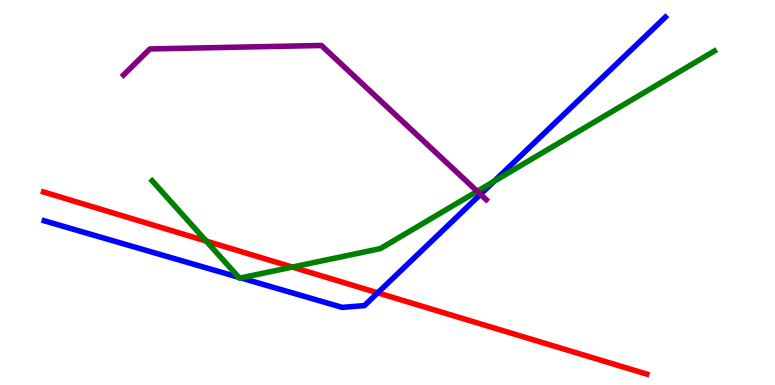[{'lines': ['blue', 'red'], 'intersections': [{'x': 4.87, 'y': 2.39}]}, {'lines': ['green', 'red'], 'intersections': [{'x': 2.66, 'y': 3.74}, {'x': 3.77, 'y': 3.06}]}, {'lines': ['purple', 'red'], 'intersections': []}, {'lines': ['blue', 'green'], 'intersections': [{'x': 3.08, 'y': 2.8}, {'x': 3.11, 'y': 2.78}, {'x': 6.37, 'y': 5.29}]}, {'lines': ['blue', 'purple'], 'intersections': [{'x': 6.2, 'y': 4.95}]}, {'lines': ['green', 'purple'], 'intersections': [{'x': 6.16, 'y': 5.03}]}]